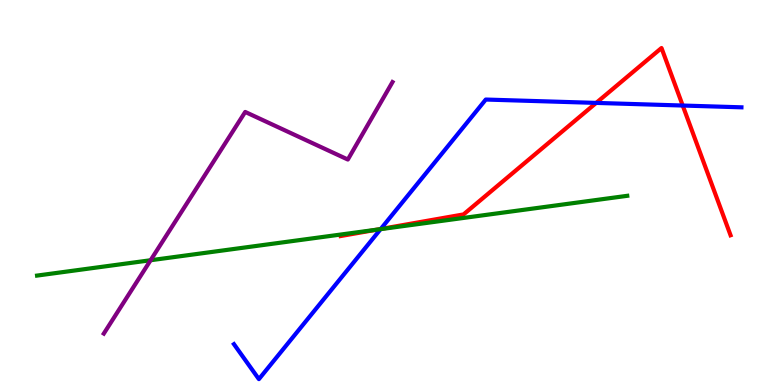[{'lines': ['blue', 'red'], 'intersections': [{'x': 4.91, 'y': 4.05}, {'x': 7.69, 'y': 7.33}, {'x': 8.81, 'y': 7.26}]}, {'lines': ['green', 'red'], 'intersections': [{'x': 4.87, 'y': 4.04}]}, {'lines': ['purple', 'red'], 'intersections': []}, {'lines': ['blue', 'green'], 'intersections': [{'x': 4.91, 'y': 4.05}]}, {'lines': ['blue', 'purple'], 'intersections': []}, {'lines': ['green', 'purple'], 'intersections': [{'x': 1.94, 'y': 3.24}]}]